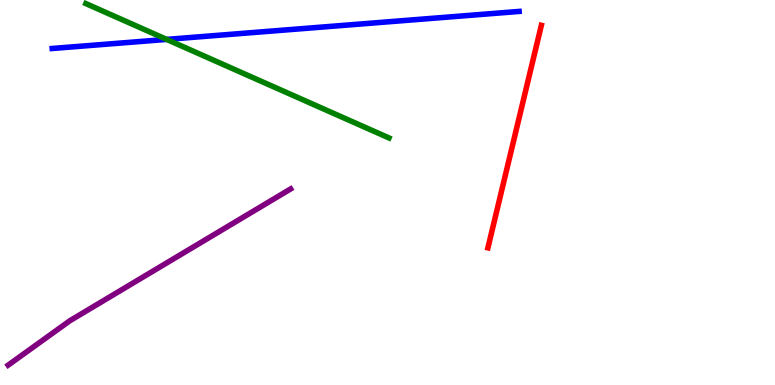[{'lines': ['blue', 'red'], 'intersections': []}, {'lines': ['green', 'red'], 'intersections': []}, {'lines': ['purple', 'red'], 'intersections': []}, {'lines': ['blue', 'green'], 'intersections': [{'x': 2.15, 'y': 8.98}]}, {'lines': ['blue', 'purple'], 'intersections': []}, {'lines': ['green', 'purple'], 'intersections': []}]